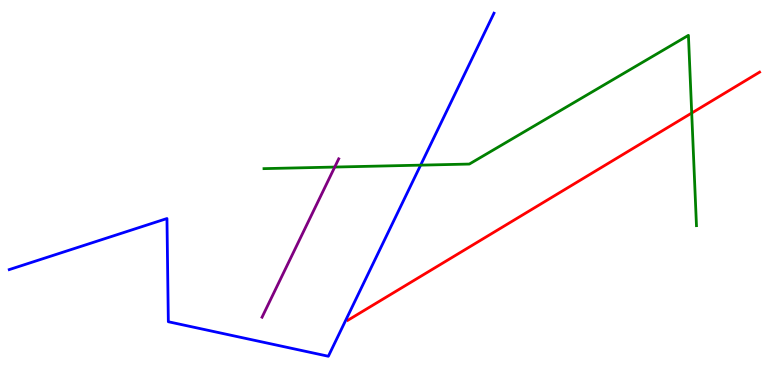[{'lines': ['blue', 'red'], 'intersections': []}, {'lines': ['green', 'red'], 'intersections': [{'x': 8.93, 'y': 7.06}]}, {'lines': ['purple', 'red'], 'intersections': []}, {'lines': ['blue', 'green'], 'intersections': [{'x': 5.43, 'y': 5.71}]}, {'lines': ['blue', 'purple'], 'intersections': []}, {'lines': ['green', 'purple'], 'intersections': [{'x': 4.32, 'y': 5.66}]}]